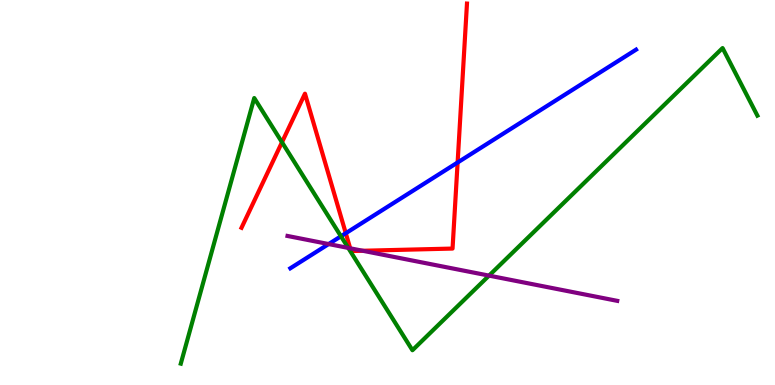[{'lines': ['blue', 'red'], 'intersections': [{'x': 4.46, 'y': 3.94}, {'x': 5.9, 'y': 5.78}]}, {'lines': ['green', 'red'], 'intersections': [{'x': 3.64, 'y': 6.31}]}, {'lines': ['purple', 'red'], 'intersections': [{'x': 4.52, 'y': 3.55}, {'x': 4.68, 'y': 3.49}]}, {'lines': ['blue', 'green'], 'intersections': [{'x': 4.4, 'y': 3.86}]}, {'lines': ['blue', 'purple'], 'intersections': [{'x': 4.24, 'y': 3.66}]}, {'lines': ['green', 'purple'], 'intersections': [{'x': 4.49, 'y': 3.56}, {'x': 6.31, 'y': 2.84}]}]